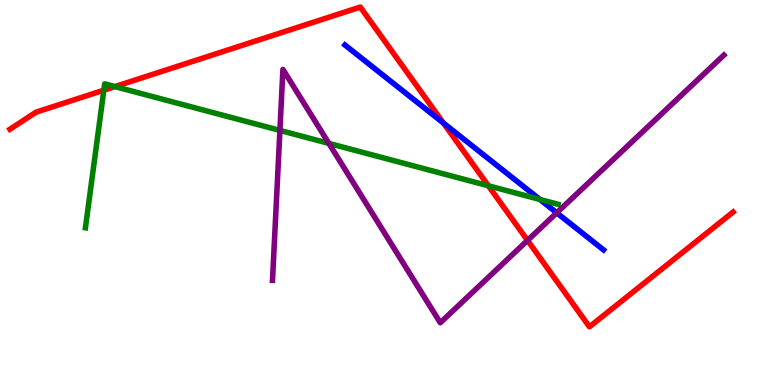[{'lines': ['blue', 'red'], 'intersections': [{'x': 5.72, 'y': 6.81}]}, {'lines': ['green', 'red'], 'intersections': [{'x': 1.34, 'y': 7.66}, {'x': 1.48, 'y': 7.75}, {'x': 6.3, 'y': 5.17}]}, {'lines': ['purple', 'red'], 'intersections': [{'x': 6.81, 'y': 3.76}]}, {'lines': ['blue', 'green'], 'intersections': [{'x': 6.97, 'y': 4.82}]}, {'lines': ['blue', 'purple'], 'intersections': [{'x': 7.18, 'y': 4.47}]}, {'lines': ['green', 'purple'], 'intersections': [{'x': 3.61, 'y': 6.61}, {'x': 4.24, 'y': 6.28}]}]